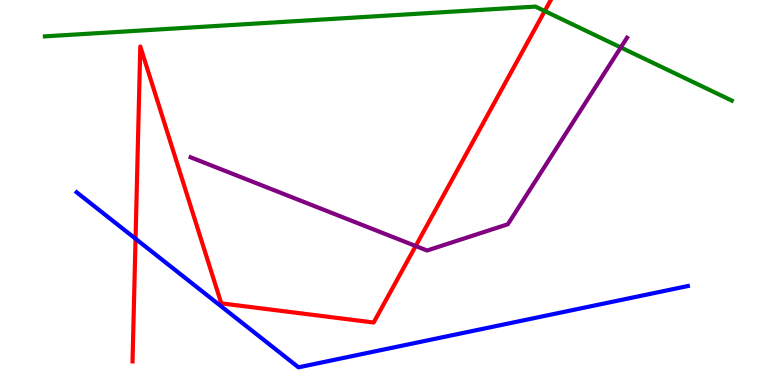[{'lines': ['blue', 'red'], 'intersections': [{'x': 1.75, 'y': 3.8}]}, {'lines': ['green', 'red'], 'intersections': [{'x': 7.03, 'y': 9.71}]}, {'lines': ['purple', 'red'], 'intersections': [{'x': 5.36, 'y': 3.61}]}, {'lines': ['blue', 'green'], 'intersections': []}, {'lines': ['blue', 'purple'], 'intersections': []}, {'lines': ['green', 'purple'], 'intersections': [{'x': 8.01, 'y': 8.77}]}]